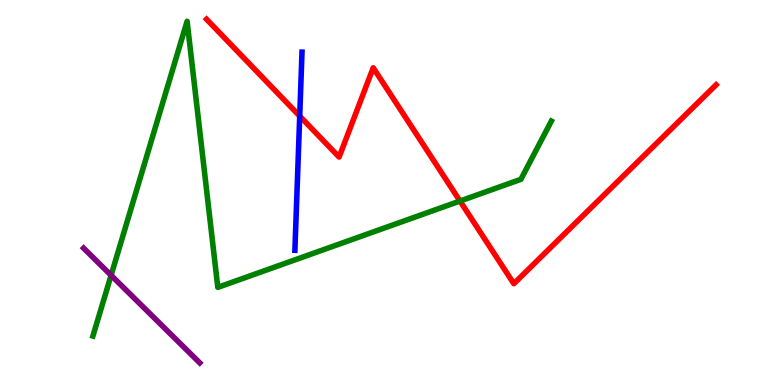[{'lines': ['blue', 'red'], 'intersections': [{'x': 3.87, 'y': 6.98}]}, {'lines': ['green', 'red'], 'intersections': [{'x': 5.94, 'y': 4.78}]}, {'lines': ['purple', 'red'], 'intersections': []}, {'lines': ['blue', 'green'], 'intersections': []}, {'lines': ['blue', 'purple'], 'intersections': []}, {'lines': ['green', 'purple'], 'intersections': [{'x': 1.43, 'y': 2.85}]}]